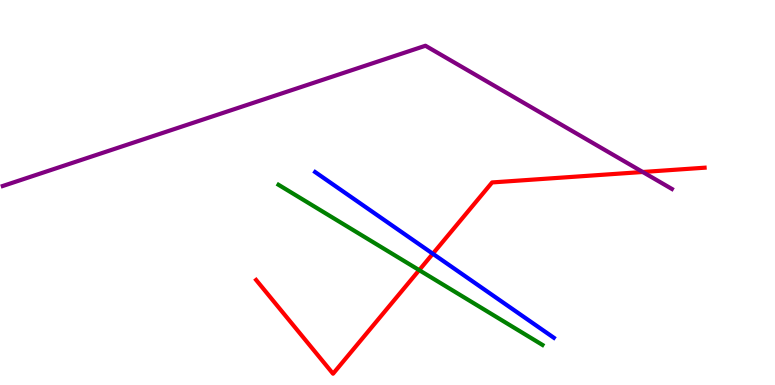[{'lines': ['blue', 'red'], 'intersections': [{'x': 5.58, 'y': 3.41}]}, {'lines': ['green', 'red'], 'intersections': [{'x': 5.41, 'y': 2.98}]}, {'lines': ['purple', 'red'], 'intersections': [{'x': 8.29, 'y': 5.53}]}, {'lines': ['blue', 'green'], 'intersections': []}, {'lines': ['blue', 'purple'], 'intersections': []}, {'lines': ['green', 'purple'], 'intersections': []}]